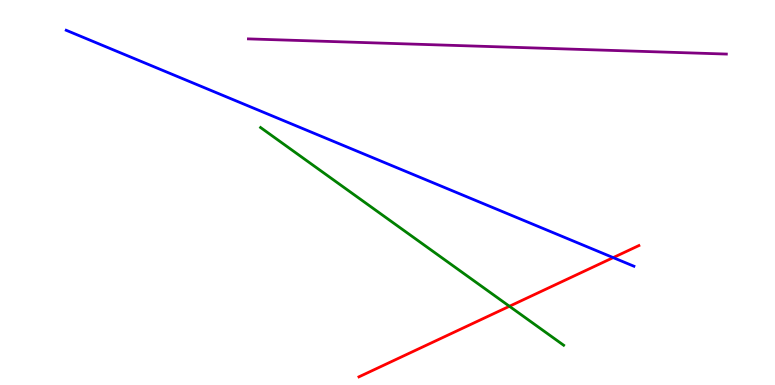[{'lines': ['blue', 'red'], 'intersections': [{'x': 7.91, 'y': 3.31}]}, {'lines': ['green', 'red'], 'intersections': [{'x': 6.57, 'y': 2.04}]}, {'lines': ['purple', 'red'], 'intersections': []}, {'lines': ['blue', 'green'], 'intersections': []}, {'lines': ['blue', 'purple'], 'intersections': []}, {'lines': ['green', 'purple'], 'intersections': []}]